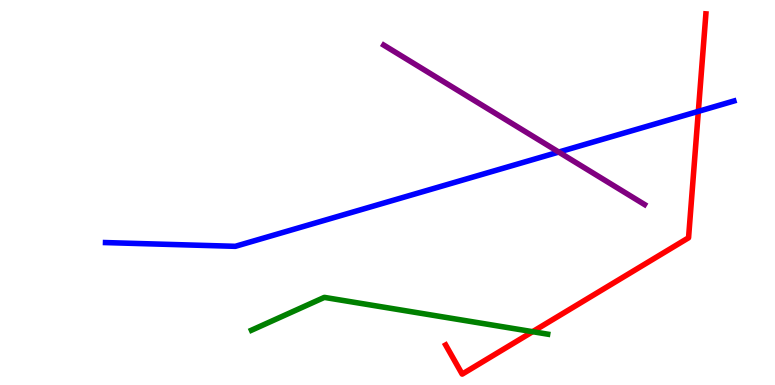[{'lines': ['blue', 'red'], 'intersections': [{'x': 9.01, 'y': 7.11}]}, {'lines': ['green', 'red'], 'intersections': [{'x': 6.87, 'y': 1.38}]}, {'lines': ['purple', 'red'], 'intersections': []}, {'lines': ['blue', 'green'], 'intersections': []}, {'lines': ['blue', 'purple'], 'intersections': [{'x': 7.21, 'y': 6.05}]}, {'lines': ['green', 'purple'], 'intersections': []}]